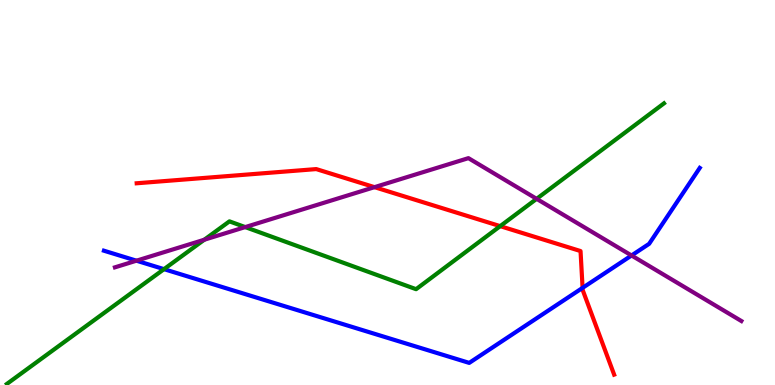[{'lines': ['blue', 'red'], 'intersections': [{'x': 7.52, 'y': 2.52}]}, {'lines': ['green', 'red'], 'intersections': [{'x': 6.45, 'y': 4.13}]}, {'lines': ['purple', 'red'], 'intersections': [{'x': 4.83, 'y': 5.14}]}, {'lines': ['blue', 'green'], 'intersections': [{'x': 2.12, 'y': 3.01}]}, {'lines': ['blue', 'purple'], 'intersections': [{'x': 1.76, 'y': 3.23}, {'x': 8.15, 'y': 3.36}]}, {'lines': ['green', 'purple'], 'intersections': [{'x': 2.64, 'y': 3.77}, {'x': 3.16, 'y': 4.1}, {'x': 6.92, 'y': 4.84}]}]